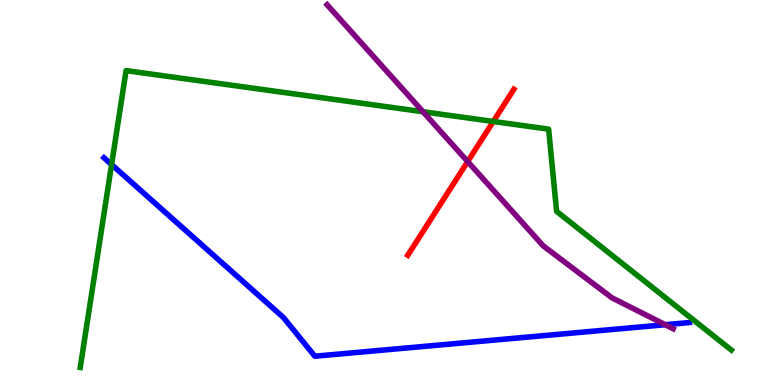[{'lines': ['blue', 'red'], 'intersections': []}, {'lines': ['green', 'red'], 'intersections': [{'x': 6.37, 'y': 6.84}]}, {'lines': ['purple', 'red'], 'intersections': [{'x': 6.03, 'y': 5.8}]}, {'lines': ['blue', 'green'], 'intersections': [{'x': 1.44, 'y': 5.73}]}, {'lines': ['blue', 'purple'], 'intersections': [{'x': 8.58, 'y': 1.57}]}, {'lines': ['green', 'purple'], 'intersections': [{'x': 5.46, 'y': 7.1}]}]